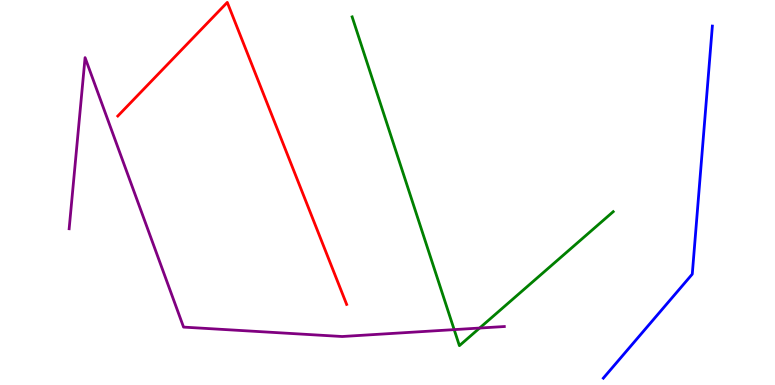[{'lines': ['blue', 'red'], 'intersections': []}, {'lines': ['green', 'red'], 'intersections': []}, {'lines': ['purple', 'red'], 'intersections': []}, {'lines': ['blue', 'green'], 'intersections': []}, {'lines': ['blue', 'purple'], 'intersections': []}, {'lines': ['green', 'purple'], 'intersections': [{'x': 5.86, 'y': 1.44}, {'x': 6.19, 'y': 1.48}]}]